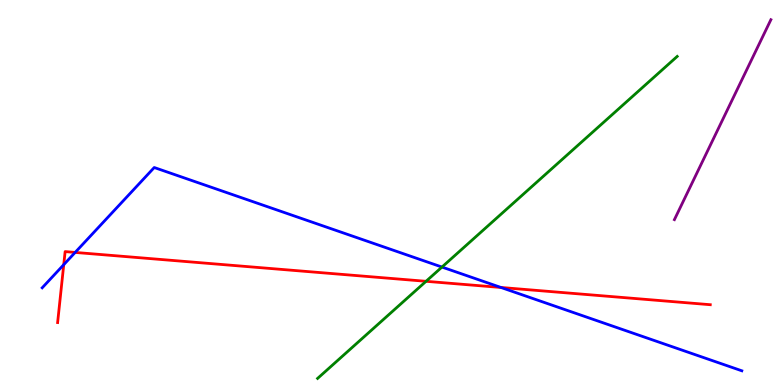[{'lines': ['blue', 'red'], 'intersections': [{'x': 0.823, 'y': 3.13}, {'x': 0.97, 'y': 3.44}, {'x': 6.46, 'y': 2.53}]}, {'lines': ['green', 'red'], 'intersections': [{'x': 5.5, 'y': 2.69}]}, {'lines': ['purple', 'red'], 'intersections': []}, {'lines': ['blue', 'green'], 'intersections': [{'x': 5.7, 'y': 3.06}]}, {'lines': ['blue', 'purple'], 'intersections': []}, {'lines': ['green', 'purple'], 'intersections': []}]